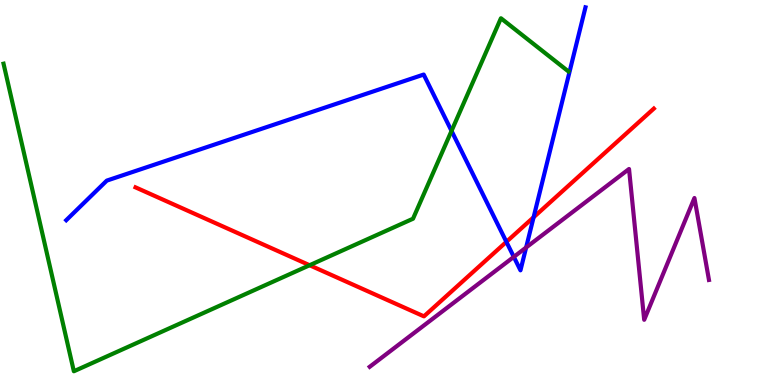[{'lines': ['blue', 'red'], 'intersections': [{'x': 6.53, 'y': 3.72}, {'x': 6.89, 'y': 4.36}]}, {'lines': ['green', 'red'], 'intersections': [{'x': 4.0, 'y': 3.11}]}, {'lines': ['purple', 'red'], 'intersections': []}, {'lines': ['blue', 'green'], 'intersections': [{'x': 5.83, 'y': 6.6}]}, {'lines': ['blue', 'purple'], 'intersections': [{'x': 6.63, 'y': 3.33}, {'x': 6.79, 'y': 3.57}]}, {'lines': ['green', 'purple'], 'intersections': []}]